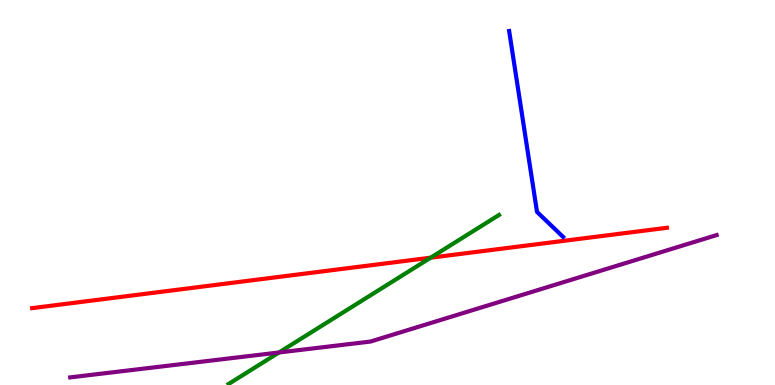[{'lines': ['blue', 'red'], 'intersections': []}, {'lines': ['green', 'red'], 'intersections': [{'x': 5.56, 'y': 3.31}]}, {'lines': ['purple', 'red'], 'intersections': []}, {'lines': ['blue', 'green'], 'intersections': []}, {'lines': ['blue', 'purple'], 'intersections': []}, {'lines': ['green', 'purple'], 'intersections': [{'x': 3.6, 'y': 0.845}]}]